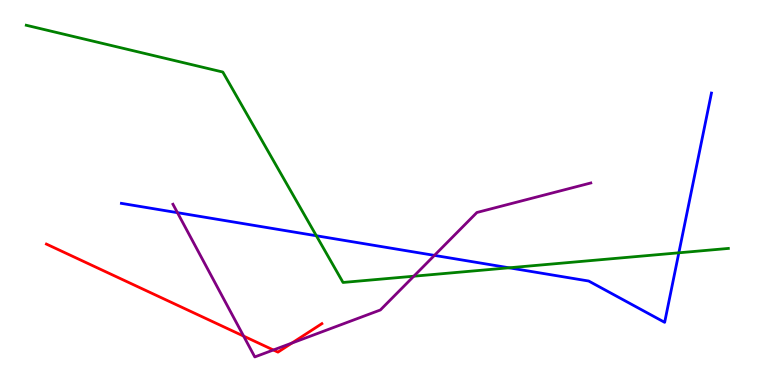[{'lines': ['blue', 'red'], 'intersections': []}, {'lines': ['green', 'red'], 'intersections': []}, {'lines': ['purple', 'red'], 'intersections': [{'x': 3.14, 'y': 1.27}, {'x': 3.53, 'y': 0.909}, {'x': 3.77, 'y': 1.09}]}, {'lines': ['blue', 'green'], 'intersections': [{'x': 4.08, 'y': 3.88}, {'x': 6.57, 'y': 3.04}, {'x': 8.76, 'y': 3.43}]}, {'lines': ['blue', 'purple'], 'intersections': [{'x': 2.29, 'y': 4.48}, {'x': 5.61, 'y': 3.37}]}, {'lines': ['green', 'purple'], 'intersections': [{'x': 5.34, 'y': 2.83}]}]